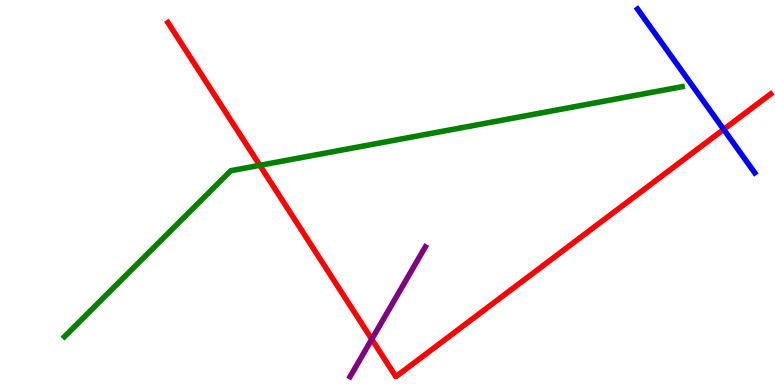[{'lines': ['blue', 'red'], 'intersections': [{'x': 9.34, 'y': 6.64}]}, {'lines': ['green', 'red'], 'intersections': [{'x': 3.35, 'y': 5.71}]}, {'lines': ['purple', 'red'], 'intersections': [{'x': 4.8, 'y': 1.19}]}, {'lines': ['blue', 'green'], 'intersections': []}, {'lines': ['blue', 'purple'], 'intersections': []}, {'lines': ['green', 'purple'], 'intersections': []}]